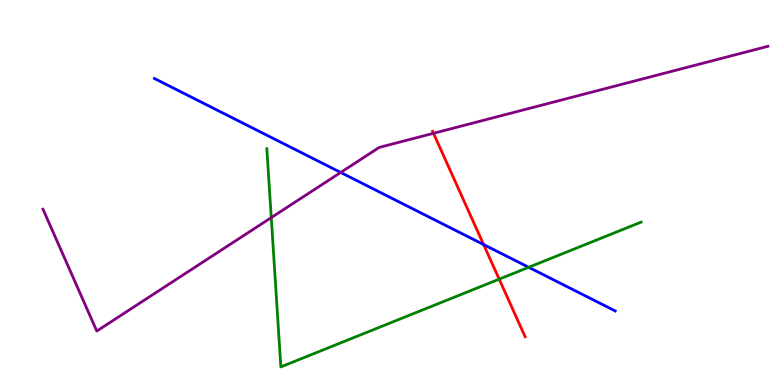[{'lines': ['blue', 'red'], 'intersections': [{'x': 6.24, 'y': 3.65}]}, {'lines': ['green', 'red'], 'intersections': [{'x': 6.44, 'y': 2.75}]}, {'lines': ['purple', 'red'], 'intersections': [{'x': 5.59, 'y': 6.54}]}, {'lines': ['blue', 'green'], 'intersections': [{'x': 6.82, 'y': 3.06}]}, {'lines': ['blue', 'purple'], 'intersections': [{'x': 4.4, 'y': 5.52}]}, {'lines': ['green', 'purple'], 'intersections': [{'x': 3.5, 'y': 4.35}]}]